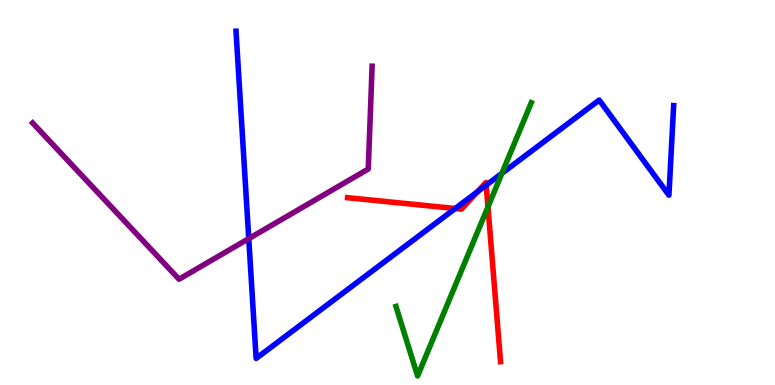[{'lines': ['blue', 'red'], 'intersections': [{'x': 5.87, 'y': 4.58}, {'x': 6.16, 'y': 5.02}, {'x': 6.27, 'y': 5.19}]}, {'lines': ['green', 'red'], 'intersections': [{'x': 6.3, 'y': 4.63}]}, {'lines': ['purple', 'red'], 'intersections': []}, {'lines': ['blue', 'green'], 'intersections': [{'x': 6.48, 'y': 5.5}]}, {'lines': ['blue', 'purple'], 'intersections': [{'x': 3.21, 'y': 3.8}]}, {'lines': ['green', 'purple'], 'intersections': []}]